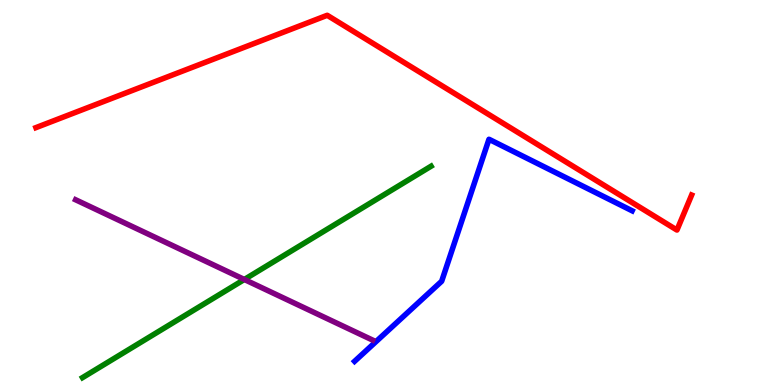[{'lines': ['blue', 'red'], 'intersections': []}, {'lines': ['green', 'red'], 'intersections': []}, {'lines': ['purple', 'red'], 'intersections': []}, {'lines': ['blue', 'green'], 'intersections': []}, {'lines': ['blue', 'purple'], 'intersections': []}, {'lines': ['green', 'purple'], 'intersections': [{'x': 3.15, 'y': 2.74}]}]